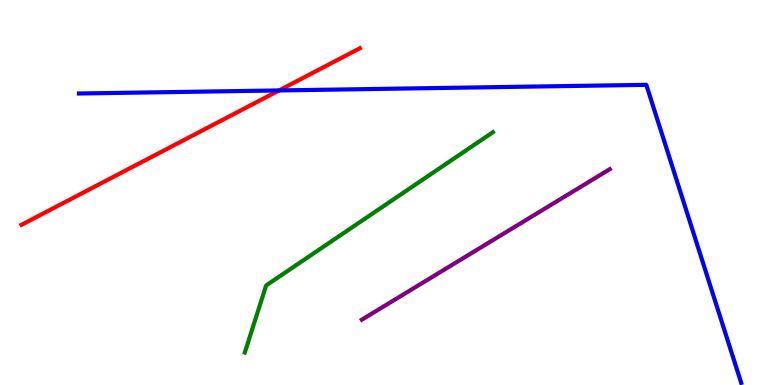[{'lines': ['blue', 'red'], 'intersections': [{'x': 3.6, 'y': 7.65}]}, {'lines': ['green', 'red'], 'intersections': []}, {'lines': ['purple', 'red'], 'intersections': []}, {'lines': ['blue', 'green'], 'intersections': []}, {'lines': ['blue', 'purple'], 'intersections': []}, {'lines': ['green', 'purple'], 'intersections': []}]